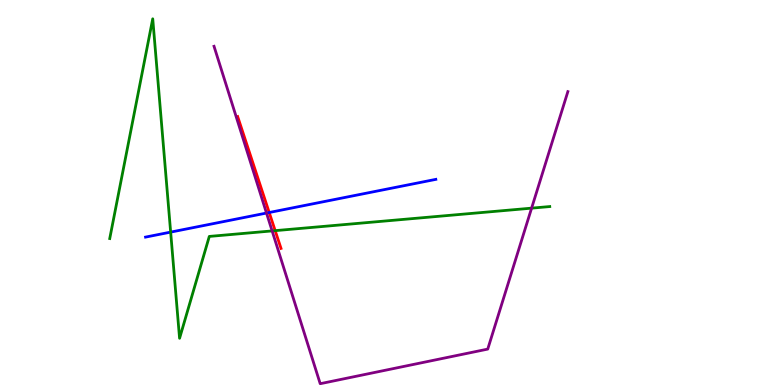[{'lines': ['blue', 'red'], 'intersections': [{'x': 3.47, 'y': 4.48}]}, {'lines': ['green', 'red'], 'intersections': [{'x': 3.55, 'y': 4.01}]}, {'lines': ['purple', 'red'], 'intersections': []}, {'lines': ['blue', 'green'], 'intersections': [{'x': 2.2, 'y': 3.97}]}, {'lines': ['blue', 'purple'], 'intersections': [{'x': 3.44, 'y': 4.47}]}, {'lines': ['green', 'purple'], 'intersections': [{'x': 3.51, 'y': 4.0}, {'x': 6.86, 'y': 4.59}]}]